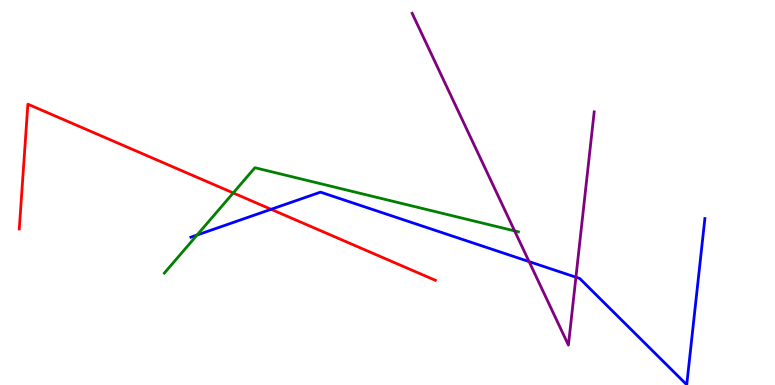[{'lines': ['blue', 'red'], 'intersections': [{'x': 3.5, 'y': 4.56}]}, {'lines': ['green', 'red'], 'intersections': [{'x': 3.01, 'y': 4.99}]}, {'lines': ['purple', 'red'], 'intersections': []}, {'lines': ['blue', 'green'], 'intersections': [{'x': 2.54, 'y': 3.9}]}, {'lines': ['blue', 'purple'], 'intersections': [{'x': 6.83, 'y': 3.21}, {'x': 7.43, 'y': 2.8}]}, {'lines': ['green', 'purple'], 'intersections': [{'x': 6.64, 'y': 4.0}]}]